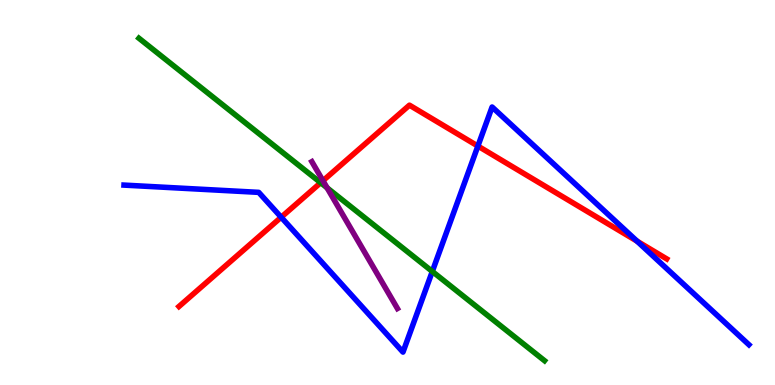[{'lines': ['blue', 'red'], 'intersections': [{'x': 3.63, 'y': 4.36}, {'x': 6.17, 'y': 6.21}, {'x': 8.22, 'y': 3.74}]}, {'lines': ['green', 'red'], 'intersections': [{'x': 4.14, 'y': 5.25}]}, {'lines': ['purple', 'red'], 'intersections': [{'x': 4.17, 'y': 5.31}]}, {'lines': ['blue', 'green'], 'intersections': [{'x': 5.58, 'y': 2.95}]}, {'lines': ['blue', 'purple'], 'intersections': []}, {'lines': ['green', 'purple'], 'intersections': [{'x': 4.22, 'y': 5.12}]}]